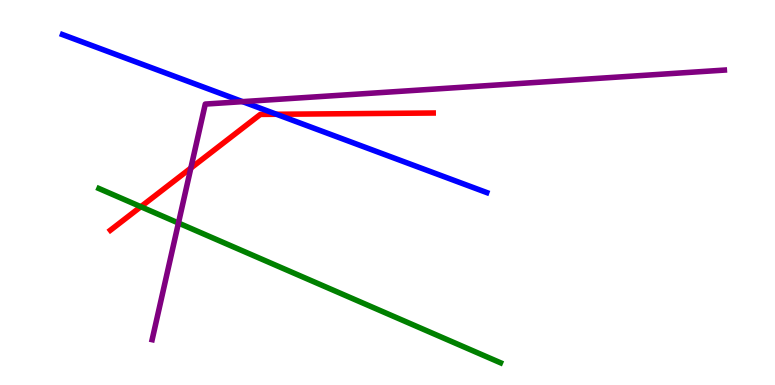[{'lines': ['blue', 'red'], 'intersections': [{'x': 3.57, 'y': 7.03}]}, {'lines': ['green', 'red'], 'intersections': [{'x': 1.82, 'y': 4.63}]}, {'lines': ['purple', 'red'], 'intersections': [{'x': 2.46, 'y': 5.63}]}, {'lines': ['blue', 'green'], 'intersections': []}, {'lines': ['blue', 'purple'], 'intersections': [{'x': 3.13, 'y': 7.36}]}, {'lines': ['green', 'purple'], 'intersections': [{'x': 2.3, 'y': 4.21}]}]